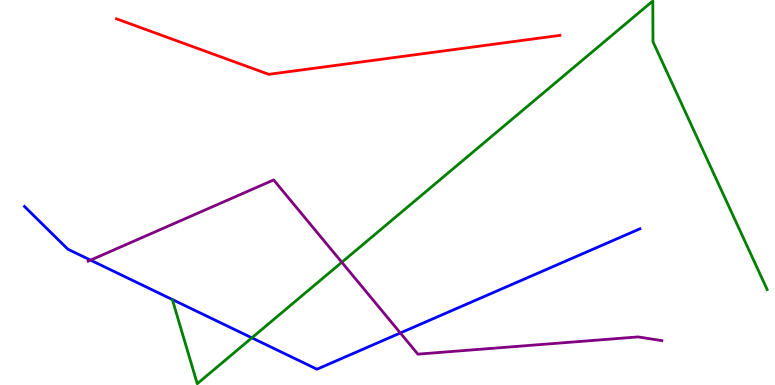[{'lines': ['blue', 'red'], 'intersections': []}, {'lines': ['green', 'red'], 'intersections': []}, {'lines': ['purple', 'red'], 'intersections': []}, {'lines': ['blue', 'green'], 'intersections': [{'x': 3.25, 'y': 1.22}]}, {'lines': ['blue', 'purple'], 'intersections': [{'x': 1.17, 'y': 3.24}, {'x': 5.17, 'y': 1.35}]}, {'lines': ['green', 'purple'], 'intersections': [{'x': 4.41, 'y': 3.19}]}]